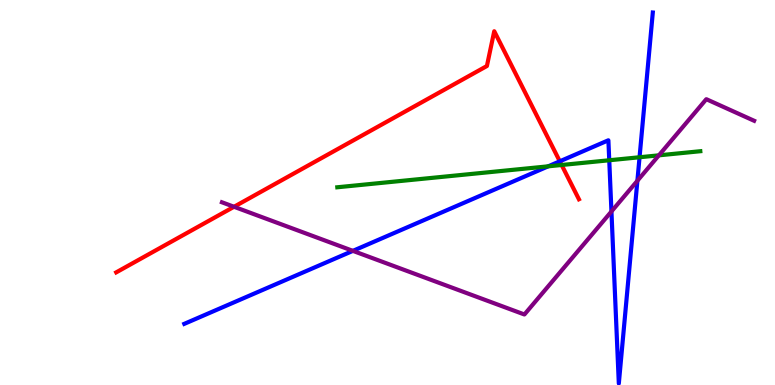[{'lines': ['blue', 'red'], 'intersections': [{'x': 7.22, 'y': 5.81}]}, {'lines': ['green', 'red'], 'intersections': [{'x': 7.25, 'y': 5.71}]}, {'lines': ['purple', 'red'], 'intersections': [{'x': 3.02, 'y': 4.63}]}, {'lines': ['blue', 'green'], 'intersections': [{'x': 7.07, 'y': 5.68}, {'x': 7.86, 'y': 5.84}, {'x': 8.25, 'y': 5.92}]}, {'lines': ['blue', 'purple'], 'intersections': [{'x': 4.55, 'y': 3.48}, {'x': 7.89, 'y': 4.51}, {'x': 8.22, 'y': 5.31}]}, {'lines': ['green', 'purple'], 'intersections': [{'x': 8.5, 'y': 5.97}]}]